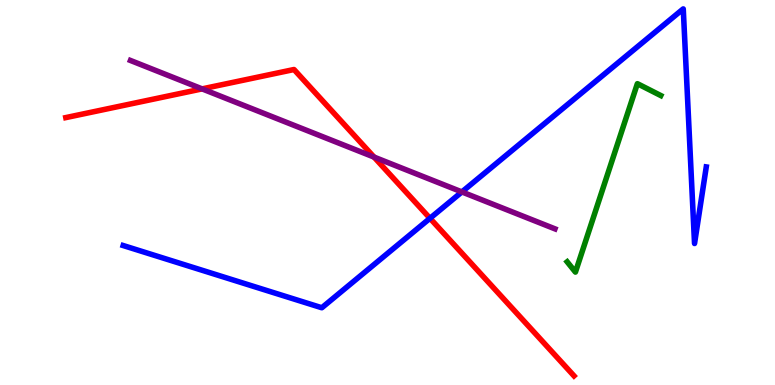[{'lines': ['blue', 'red'], 'intersections': [{'x': 5.55, 'y': 4.33}]}, {'lines': ['green', 'red'], 'intersections': []}, {'lines': ['purple', 'red'], 'intersections': [{'x': 2.61, 'y': 7.69}, {'x': 4.83, 'y': 5.92}]}, {'lines': ['blue', 'green'], 'intersections': []}, {'lines': ['blue', 'purple'], 'intersections': [{'x': 5.96, 'y': 5.01}]}, {'lines': ['green', 'purple'], 'intersections': []}]